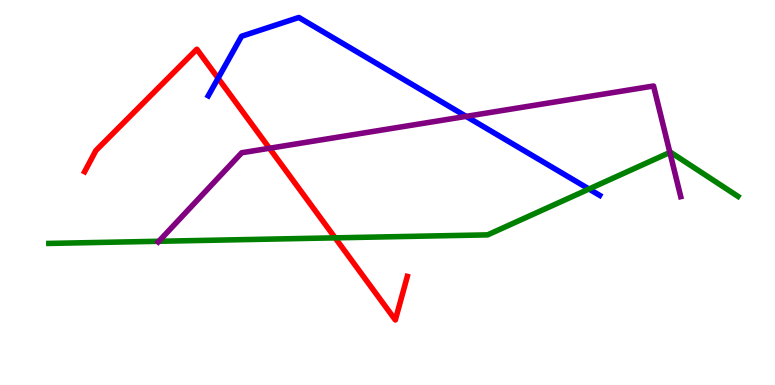[{'lines': ['blue', 'red'], 'intersections': [{'x': 2.81, 'y': 7.97}]}, {'lines': ['green', 'red'], 'intersections': [{'x': 4.32, 'y': 3.82}]}, {'lines': ['purple', 'red'], 'intersections': [{'x': 3.48, 'y': 6.15}]}, {'lines': ['blue', 'green'], 'intersections': [{'x': 7.6, 'y': 5.09}]}, {'lines': ['blue', 'purple'], 'intersections': [{'x': 6.01, 'y': 6.98}]}, {'lines': ['green', 'purple'], 'intersections': [{'x': 2.05, 'y': 3.73}, {'x': 8.64, 'y': 6.04}]}]